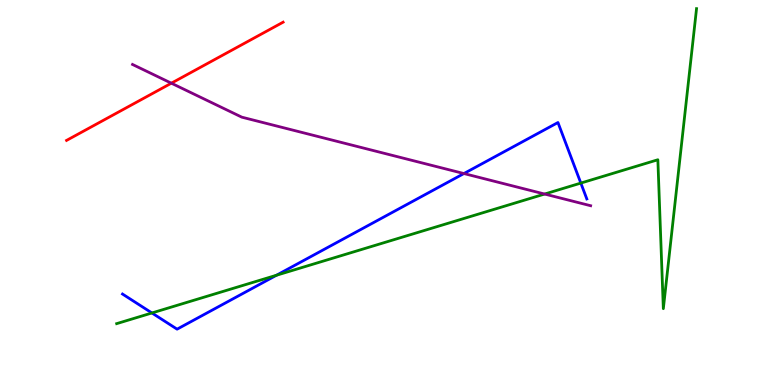[{'lines': ['blue', 'red'], 'intersections': []}, {'lines': ['green', 'red'], 'intersections': []}, {'lines': ['purple', 'red'], 'intersections': [{'x': 2.21, 'y': 7.84}]}, {'lines': ['blue', 'green'], 'intersections': [{'x': 1.96, 'y': 1.87}, {'x': 3.57, 'y': 2.85}, {'x': 7.49, 'y': 5.24}]}, {'lines': ['blue', 'purple'], 'intersections': [{'x': 5.99, 'y': 5.49}]}, {'lines': ['green', 'purple'], 'intersections': [{'x': 7.03, 'y': 4.96}]}]